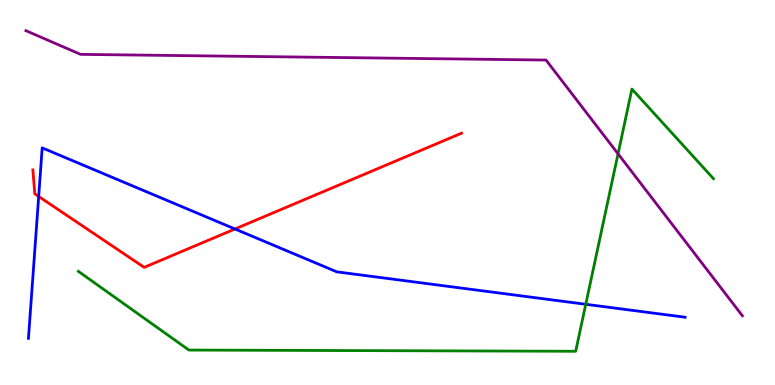[{'lines': ['blue', 'red'], 'intersections': [{'x': 0.499, 'y': 4.9}, {'x': 3.03, 'y': 4.05}]}, {'lines': ['green', 'red'], 'intersections': []}, {'lines': ['purple', 'red'], 'intersections': []}, {'lines': ['blue', 'green'], 'intersections': [{'x': 7.56, 'y': 2.1}]}, {'lines': ['blue', 'purple'], 'intersections': []}, {'lines': ['green', 'purple'], 'intersections': [{'x': 7.97, 'y': 6.0}]}]